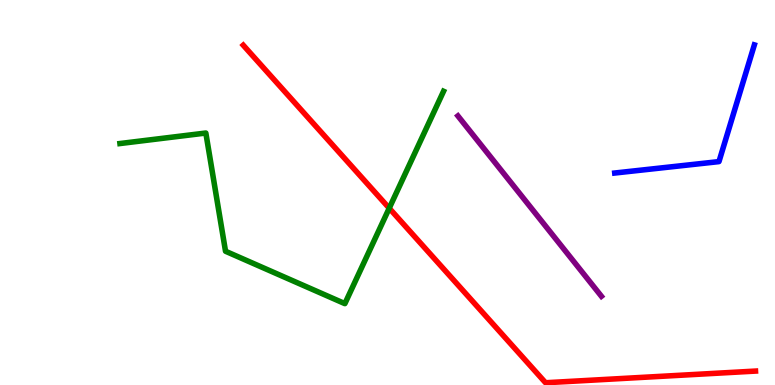[{'lines': ['blue', 'red'], 'intersections': []}, {'lines': ['green', 'red'], 'intersections': [{'x': 5.02, 'y': 4.59}]}, {'lines': ['purple', 'red'], 'intersections': []}, {'lines': ['blue', 'green'], 'intersections': []}, {'lines': ['blue', 'purple'], 'intersections': []}, {'lines': ['green', 'purple'], 'intersections': []}]